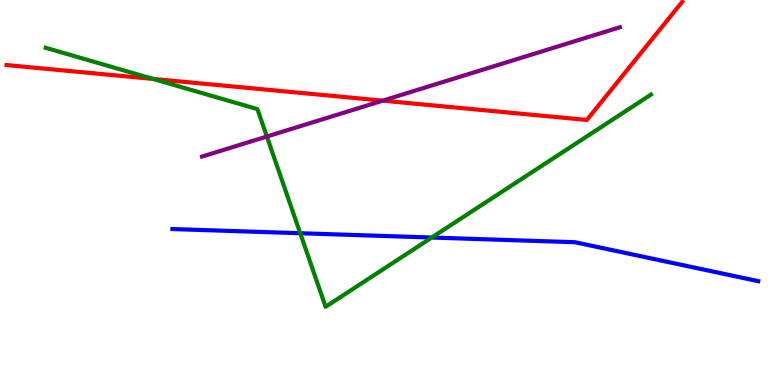[{'lines': ['blue', 'red'], 'intersections': []}, {'lines': ['green', 'red'], 'intersections': [{'x': 1.98, 'y': 7.95}]}, {'lines': ['purple', 'red'], 'intersections': [{'x': 4.94, 'y': 7.39}]}, {'lines': ['blue', 'green'], 'intersections': [{'x': 3.87, 'y': 3.94}, {'x': 5.57, 'y': 3.83}]}, {'lines': ['blue', 'purple'], 'intersections': []}, {'lines': ['green', 'purple'], 'intersections': [{'x': 3.44, 'y': 6.45}]}]